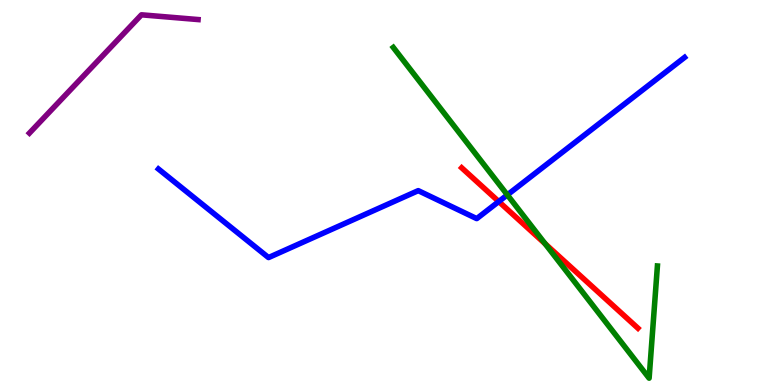[{'lines': ['blue', 'red'], 'intersections': [{'x': 6.44, 'y': 4.77}]}, {'lines': ['green', 'red'], 'intersections': [{'x': 7.03, 'y': 3.67}]}, {'lines': ['purple', 'red'], 'intersections': []}, {'lines': ['blue', 'green'], 'intersections': [{'x': 6.55, 'y': 4.94}]}, {'lines': ['blue', 'purple'], 'intersections': []}, {'lines': ['green', 'purple'], 'intersections': []}]